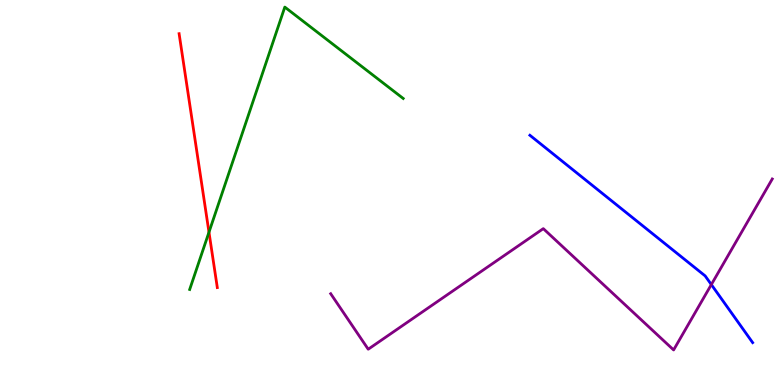[{'lines': ['blue', 'red'], 'intersections': []}, {'lines': ['green', 'red'], 'intersections': [{'x': 2.7, 'y': 3.97}]}, {'lines': ['purple', 'red'], 'intersections': []}, {'lines': ['blue', 'green'], 'intersections': []}, {'lines': ['blue', 'purple'], 'intersections': [{'x': 9.18, 'y': 2.61}]}, {'lines': ['green', 'purple'], 'intersections': []}]